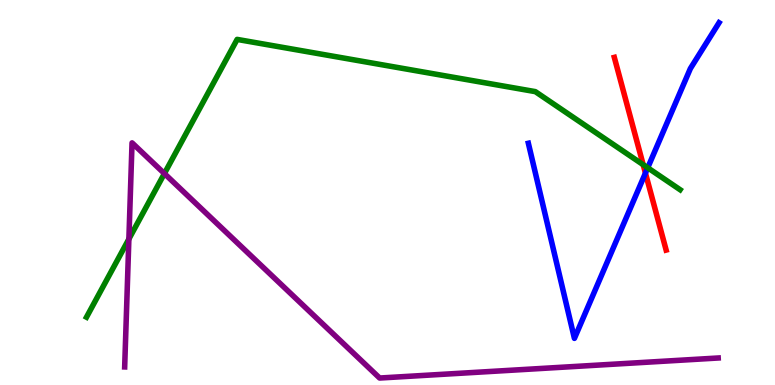[{'lines': ['blue', 'red'], 'intersections': [{'x': 8.33, 'y': 5.5}]}, {'lines': ['green', 'red'], 'intersections': [{'x': 8.3, 'y': 5.72}]}, {'lines': ['purple', 'red'], 'intersections': []}, {'lines': ['blue', 'green'], 'intersections': [{'x': 8.36, 'y': 5.64}]}, {'lines': ['blue', 'purple'], 'intersections': []}, {'lines': ['green', 'purple'], 'intersections': [{'x': 1.66, 'y': 3.79}, {'x': 2.12, 'y': 5.49}]}]